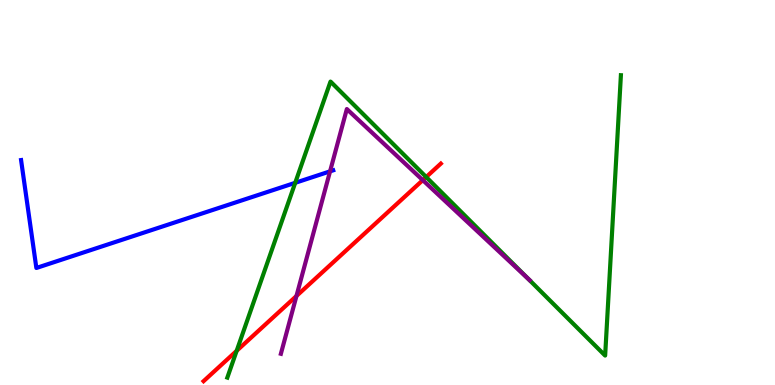[{'lines': ['blue', 'red'], 'intersections': []}, {'lines': ['green', 'red'], 'intersections': [{'x': 3.05, 'y': 0.888}, {'x': 5.5, 'y': 5.4}]}, {'lines': ['purple', 'red'], 'intersections': [{'x': 3.83, 'y': 2.31}, {'x': 5.46, 'y': 5.32}]}, {'lines': ['blue', 'green'], 'intersections': [{'x': 3.81, 'y': 5.25}]}, {'lines': ['blue', 'purple'], 'intersections': [{'x': 4.26, 'y': 5.55}]}, {'lines': ['green', 'purple'], 'intersections': [{'x': 6.81, 'y': 2.76}]}]